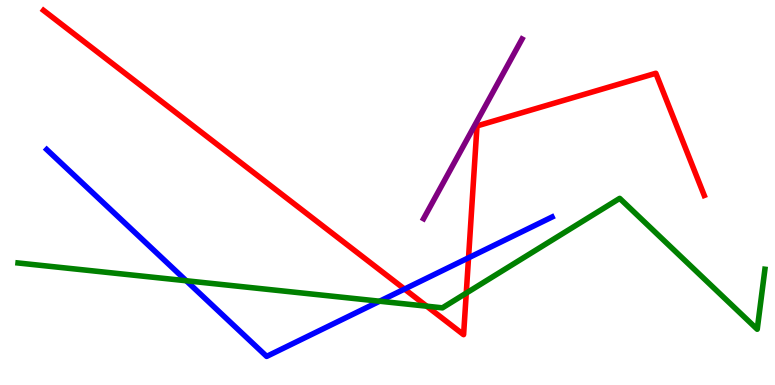[{'lines': ['blue', 'red'], 'intersections': [{'x': 5.22, 'y': 2.49}, {'x': 6.05, 'y': 3.3}]}, {'lines': ['green', 'red'], 'intersections': [{'x': 5.51, 'y': 2.05}, {'x': 6.02, 'y': 2.39}]}, {'lines': ['purple', 'red'], 'intersections': []}, {'lines': ['blue', 'green'], 'intersections': [{'x': 2.4, 'y': 2.71}, {'x': 4.9, 'y': 2.18}]}, {'lines': ['blue', 'purple'], 'intersections': []}, {'lines': ['green', 'purple'], 'intersections': []}]